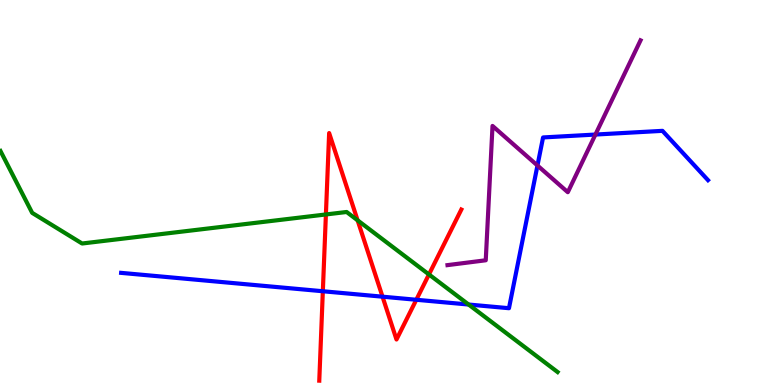[{'lines': ['blue', 'red'], 'intersections': [{'x': 4.17, 'y': 2.44}, {'x': 4.94, 'y': 2.29}, {'x': 5.37, 'y': 2.21}]}, {'lines': ['green', 'red'], 'intersections': [{'x': 4.21, 'y': 4.43}, {'x': 4.61, 'y': 4.28}, {'x': 5.53, 'y': 2.87}]}, {'lines': ['purple', 'red'], 'intersections': []}, {'lines': ['blue', 'green'], 'intersections': [{'x': 6.05, 'y': 2.09}]}, {'lines': ['blue', 'purple'], 'intersections': [{'x': 6.94, 'y': 5.7}, {'x': 7.68, 'y': 6.51}]}, {'lines': ['green', 'purple'], 'intersections': []}]